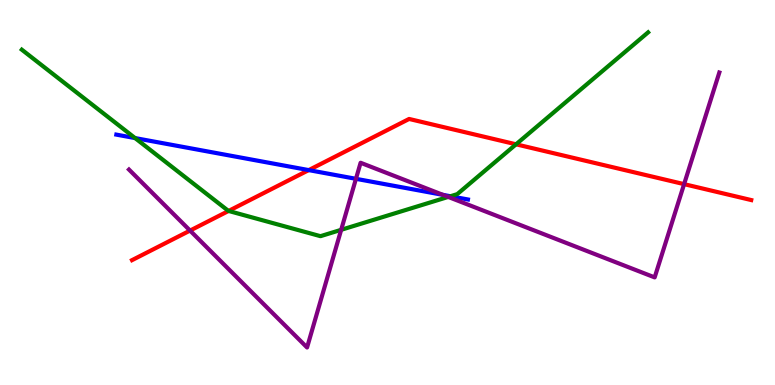[{'lines': ['blue', 'red'], 'intersections': [{'x': 3.98, 'y': 5.58}]}, {'lines': ['green', 'red'], 'intersections': [{'x': 2.95, 'y': 4.52}, {'x': 6.66, 'y': 6.25}]}, {'lines': ['purple', 'red'], 'intersections': [{'x': 2.45, 'y': 4.01}, {'x': 8.83, 'y': 5.22}]}, {'lines': ['blue', 'green'], 'intersections': [{'x': 1.74, 'y': 6.41}, {'x': 5.81, 'y': 4.9}]}, {'lines': ['blue', 'purple'], 'intersections': [{'x': 4.59, 'y': 5.36}, {'x': 5.72, 'y': 4.94}]}, {'lines': ['green', 'purple'], 'intersections': [{'x': 4.4, 'y': 4.03}, {'x': 5.78, 'y': 4.89}]}]